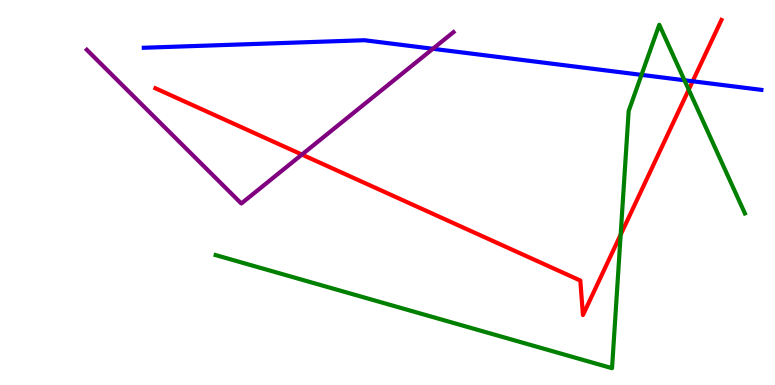[{'lines': ['blue', 'red'], 'intersections': [{'x': 8.94, 'y': 7.89}]}, {'lines': ['green', 'red'], 'intersections': [{'x': 8.01, 'y': 3.91}, {'x': 8.89, 'y': 7.67}]}, {'lines': ['purple', 'red'], 'intersections': [{'x': 3.9, 'y': 5.99}]}, {'lines': ['blue', 'green'], 'intersections': [{'x': 8.28, 'y': 8.06}, {'x': 8.83, 'y': 7.92}]}, {'lines': ['blue', 'purple'], 'intersections': [{'x': 5.59, 'y': 8.73}]}, {'lines': ['green', 'purple'], 'intersections': []}]